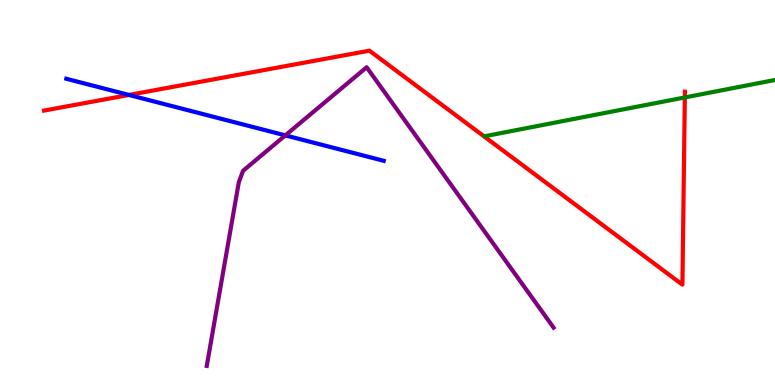[{'lines': ['blue', 'red'], 'intersections': [{'x': 1.66, 'y': 7.53}]}, {'lines': ['green', 'red'], 'intersections': [{'x': 8.84, 'y': 7.47}]}, {'lines': ['purple', 'red'], 'intersections': []}, {'lines': ['blue', 'green'], 'intersections': []}, {'lines': ['blue', 'purple'], 'intersections': [{'x': 3.68, 'y': 6.48}]}, {'lines': ['green', 'purple'], 'intersections': []}]